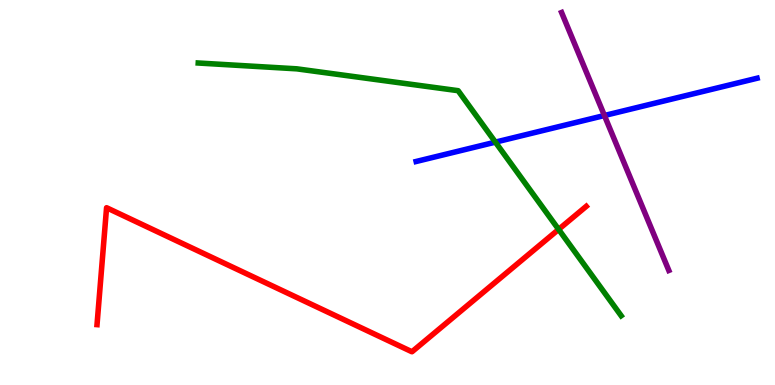[{'lines': ['blue', 'red'], 'intersections': []}, {'lines': ['green', 'red'], 'intersections': [{'x': 7.21, 'y': 4.04}]}, {'lines': ['purple', 'red'], 'intersections': []}, {'lines': ['blue', 'green'], 'intersections': [{'x': 6.39, 'y': 6.31}]}, {'lines': ['blue', 'purple'], 'intersections': [{'x': 7.8, 'y': 7.0}]}, {'lines': ['green', 'purple'], 'intersections': []}]